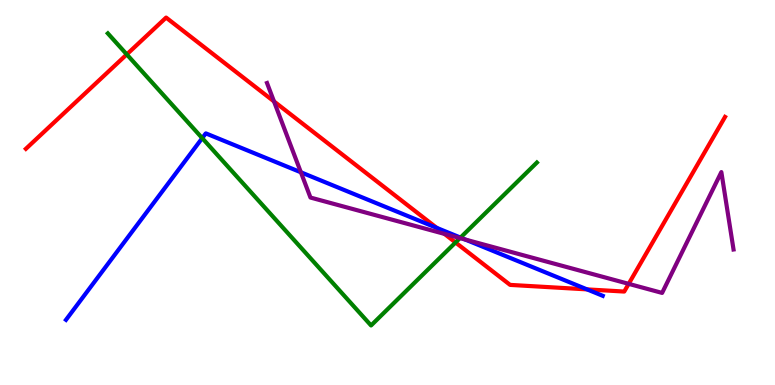[{'lines': ['blue', 'red'], 'intersections': [{'x': 5.64, 'y': 4.08}, {'x': 7.57, 'y': 2.48}]}, {'lines': ['green', 'red'], 'intersections': [{'x': 1.64, 'y': 8.59}, {'x': 5.88, 'y': 3.7}]}, {'lines': ['purple', 'red'], 'intersections': [{'x': 3.54, 'y': 7.37}, {'x': 5.74, 'y': 3.92}, {'x': 8.11, 'y': 2.63}]}, {'lines': ['blue', 'green'], 'intersections': [{'x': 2.61, 'y': 6.41}, {'x': 5.94, 'y': 3.83}]}, {'lines': ['blue', 'purple'], 'intersections': [{'x': 3.88, 'y': 5.53}, {'x': 6.0, 'y': 3.78}]}, {'lines': ['green', 'purple'], 'intersections': [{'x': 5.94, 'y': 3.82}]}]